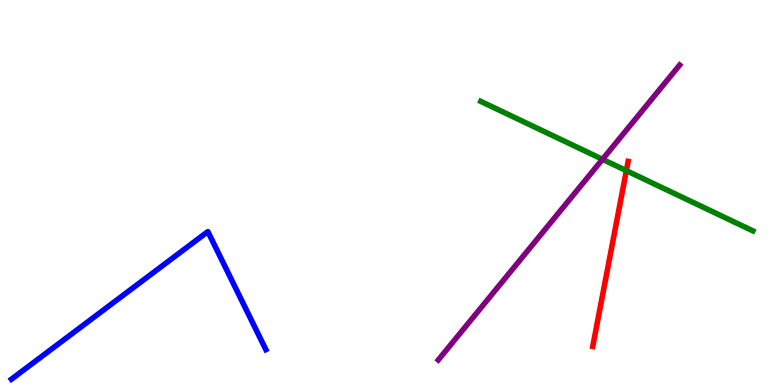[{'lines': ['blue', 'red'], 'intersections': []}, {'lines': ['green', 'red'], 'intersections': [{'x': 8.08, 'y': 5.57}]}, {'lines': ['purple', 'red'], 'intersections': []}, {'lines': ['blue', 'green'], 'intersections': []}, {'lines': ['blue', 'purple'], 'intersections': []}, {'lines': ['green', 'purple'], 'intersections': [{'x': 7.77, 'y': 5.86}]}]